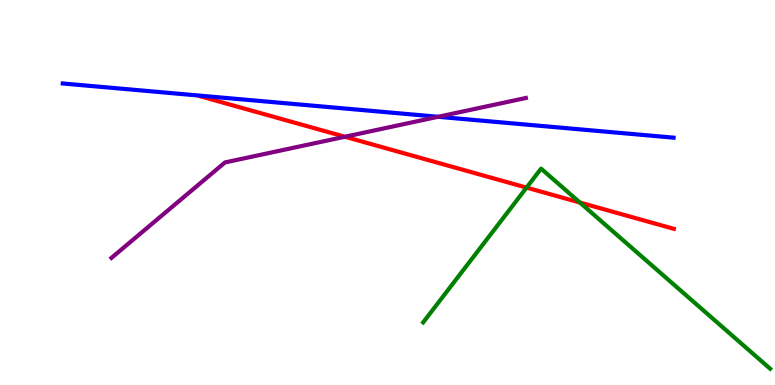[{'lines': ['blue', 'red'], 'intersections': []}, {'lines': ['green', 'red'], 'intersections': [{'x': 6.79, 'y': 5.13}, {'x': 7.48, 'y': 4.74}]}, {'lines': ['purple', 'red'], 'intersections': [{'x': 4.45, 'y': 6.45}]}, {'lines': ['blue', 'green'], 'intersections': []}, {'lines': ['blue', 'purple'], 'intersections': [{'x': 5.65, 'y': 6.97}]}, {'lines': ['green', 'purple'], 'intersections': []}]